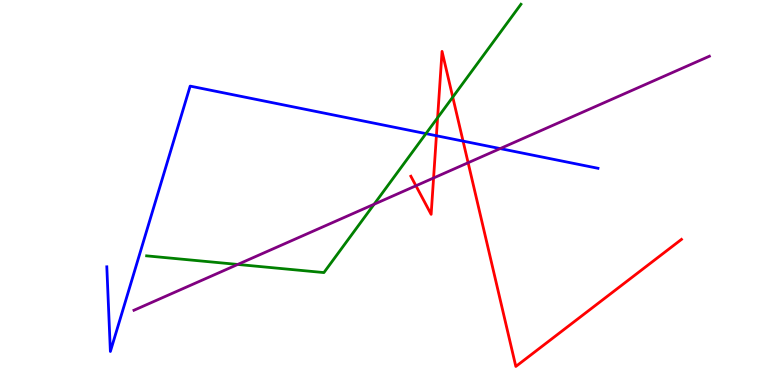[{'lines': ['blue', 'red'], 'intersections': [{'x': 5.63, 'y': 6.47}, {'x': 5.97, 'y': 6.34}]}, {'lines': ['green', 'red'], 'intersections': [{'x': 5.65, 'y': 6.94}, {'x': 5.84, 'y': 7.48}]}, {'lines': ['purple', 'red'], 'intersections': [{'x': 5.37, 'y': 5.17}, {'x': 5.59, 'y': 5.38}, {'x': 6.04, 'y': 5.77}]}, {'lines': ['blue', 'green'], 'intersections': [{'x': 5.5, 'y': 6.53}]}, {'lines': ['blue', 'purple'], 'intersections': [{'x': 6.45, 'y': 6.14}]}, {'lines': ['green', 'purple'], 'intersections': [{'x': 3.07, 'y': 3.13}, {'x': 4.83, 'y': 4.69}]}]